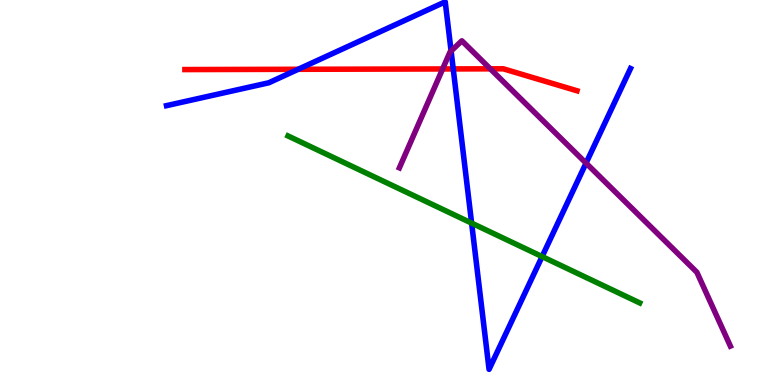[{'lines': ['blue', 'red'], 'intersections': [{'x': 3.85, 'y': 8.2}, {'x': 5.85, 'y': 8.21}]}, {'lines': ['green', 'red'], 'intersections': []}, {'lines': ['purple', 'red'], 'intersections': [{'x': 5.71, 'y': 8.21}, {'x': 6.33, 'y': 8.21}]}, {'lines': ['blue', 'green'], 'intersections': [{'x': 6.09, 'y': 4.2}, {'x': 6.99, 'y': 3.34}]}, {'lines': ['blue', 'purple'], 'intersections': [{'x': 5.82, 'y': 8.67}, {'x': 7.56, 'y': 5.76}]}, {'lines': ['green', 'purple'], 'intersections': []}]